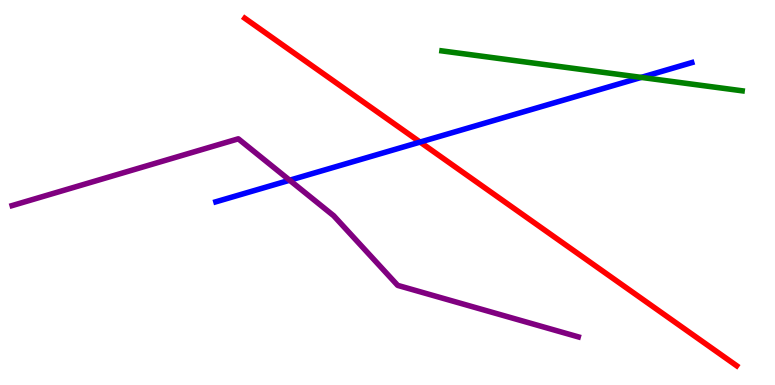[{'lines': ['blue', 'red'], 'intersections': [{'x': 5.42, 'y': 6.31}]}, {'lines': ['green', 'red'], 'intersections': []}, {'lines': ['purple', 'red'], 'intersections': []}, {'lines': ['blue', 'green'], 'intersections': [{'x': 8.27, 'y': 7.99}]}, {'lines': ['blue', 'purple'], 'intersections': [{'x': 3.74, 'y': 5.32}]}, {'lines': ['green', 'purple'], 'intersections': []}]